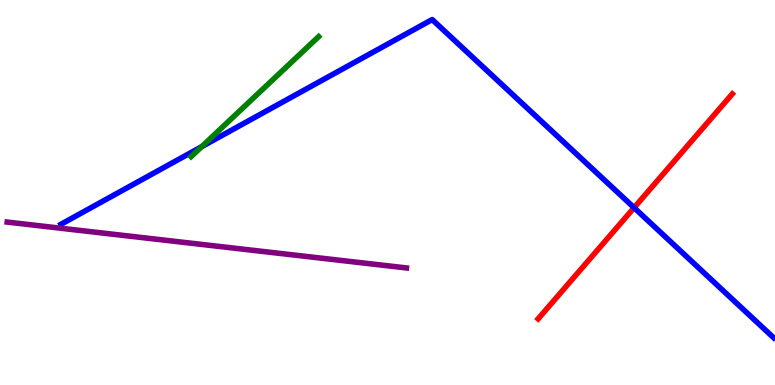[{'lines': ['blue', 'red'], 'intersections': [{'x': 8.18, 'y': 4.61}]}, {'lines': ['green', 'red'], 'intersections': []}, {'lines': ['purple', 'red'], 'intersections': []}, {'lines': ['blue', 'green'], 'intersections': [{'x': 2.6, 'y': 6.19}]}, {'lines': ['blue', 'purple'], 'intersections': []}, {'lines': ['green', 'purple'], 'intersections': []}]